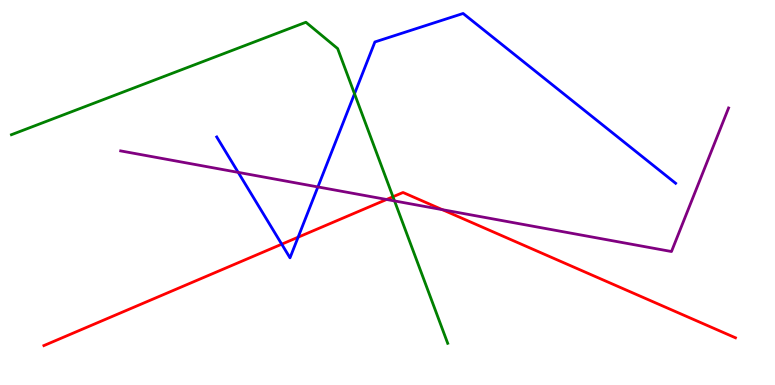[{'lines': ['blue', 'red'], 'intersections': [{'x': 3.64, 'y': 3.66}, {'x': 3.85, 'y': 3.84}]}, {'lines': ['green', 'red'], 'intersections': [{'x': 5.07, 'y': 4.89}]}, {'lines': ['purple', 'red'], 'intersections': [{'x': 4.99, 'y': 4.82}, {'x': 5.71, 'y': 4.55}]}, {'lines': ['blue', 'green'], 'intersections': [{'x': 4.57, 'y': 7.56}]}, {'lines': ['blue', 'purple'], 'intersections': [{'x': 3.07, 'y': 5.52}, {'x': 4.1, 'y': 5.14}]}, {'lines': ['green', 'purple'], 'intersections': [{'x': 5.09, 'y': 4.78}]}]